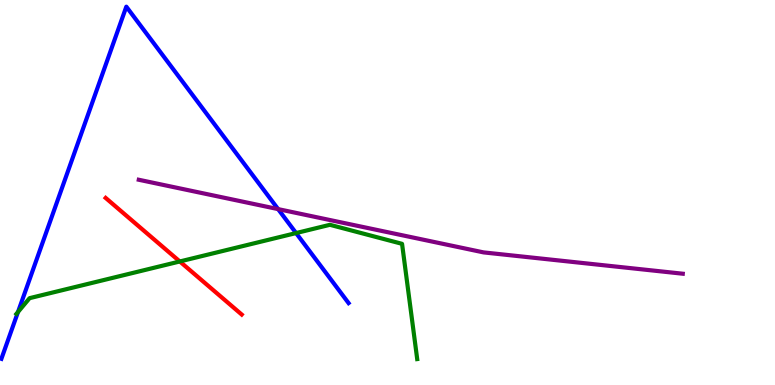[{'lines': ['blue', 'red'], 'intersections': []}, {'lines': ['green', 'red'], 'intersections': [{'x': 2.32, 'y': 3.21}]}, {'lines': ['purple', 'red'], 'intersections': []}, {'lines': ['blue', 'green'], 'intersections': [{'x': 0.232, 'y': 1.9}, {'x': 3.82, 'y': 3.95}]}, {'lines': ['blue', 'purple'], 'intersections': [{'x': 3.59, 'y': 4.57}]}, {'lines': ['green', 'purple'], 'intersections': []}]